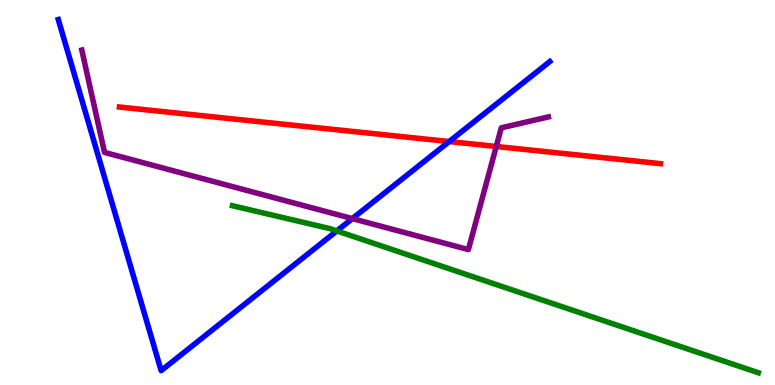[{'lines': ['blue', 'red'], 'intersections': [{'x': 5.8, 'y': 6.32}]}, {'lines': ['green', 'red'], 'intersections': []}, {'lines': ['purple', 'red'], 'intersections': [{'x': 6.4, 'y': 6.2}]}, {'lines': ['blue', 'green'], 'intersections': [{'x': 4.35, 'y': 4.0}]}, {'lines': ['blue', 'purple'], 'intersections': [{'x': 4.55, 'y': 4.32}]}, {'lines': ['green', 'purple'], 'intersections': []}]